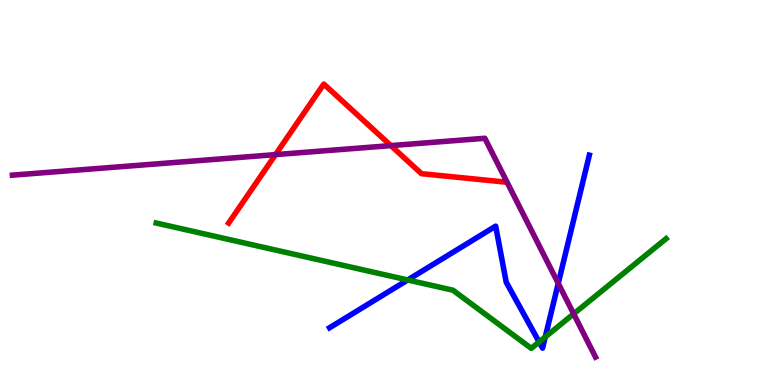[{'lines': ['blue', 'red'], 'intersections': []}, {'lines': ['green', 'red'], 'intersections': []}, {'lines': ['purple', 'red'], 'intersections': [{'x': 3.55, 'y': 5.98}, {'x': 5.04, 'y': 6.22}]}, {'lines': ['blue', 'green'], 'intersections': [{'x': 5.26, 'y': 2.73}, {'x': 6.96, 'y': 1.12}, {'x': 7.04, 'y': 1.25}]}, {'lines': ['blue', 'purple'], 'intersections': [{'x': 7.2, 'y': 2.64}]}, {'lines': ['green', 'purple'], 'intersections': [{'x': 7.4, 'y': 1.85}]}]